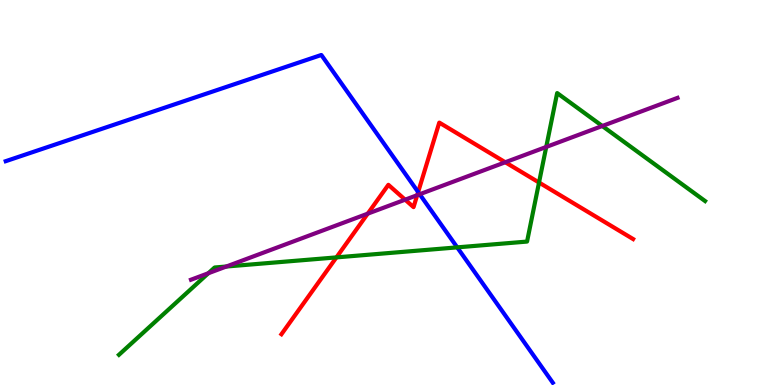[{'lines': ['blue', 'red'], 'intersections': [{'x': 5.4, 'y': 5.01}]}, {'lines': ['green', 'red'], 'intersections': [{'x': 4.34, 'y': 3.31}, {'x': 6.96, 'y': 5.26}]}, {'lines': ['purple', 'red'], 'intersections': [{'x': 4.74, 'y': 4.45}, {'x': 5.23, 'y': 4.81}, {'x': 5.38, 'y': 4.93}, {'x': 6.52, 'y': 5.79}]}, {'lines': ['blue', 'green'], 'intersections': [{'x': 5.9, 'y': 3.57}]}, {'lines': ['blue', 'purple'], 'intersections': [{'x': 5.42, 'y': 4.95}]}, {'lines': ['green', 'purple'], 'intersections': [{'x': 2.69, 'y': 2.9}, {'x': 2.92, 'y': 3.08}, {'x': 7.05, 'y': 6.18}, {'x': 7.77, 'y': 6.73}]}]